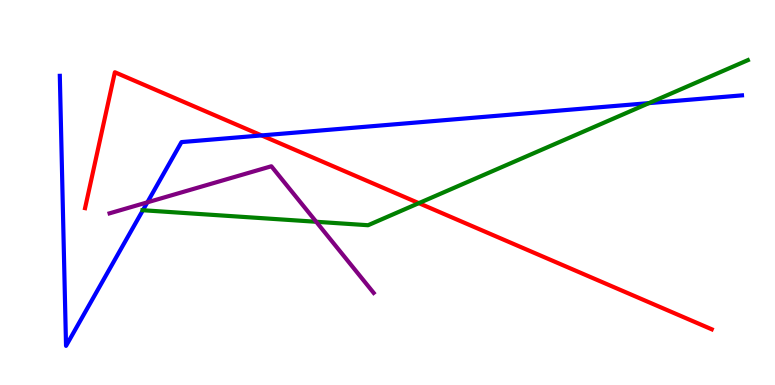[{'lines': ['blue', 'red'], 'intersections': [{'x': 3.37, 'y': 6.48}]}, {'lines': ['green', 'red'], 'intersections': [{'x': 5.4, 'y': 4.72}]}, {'lines': ['purple', 'red'], 'intersections': []}, {'lines': ['blue', 'green'], 'intersections': [{'x': 1.84, 'y': 4.54}, {'x': 8.37, 'y': 7.32}]}, {'lines': ['blue', 'purple'], 'intersections': [{'x': 1.9, 'y': 4.74}]}, {'lines': ['green', 'purple'], 'intersections': [{'x': 4.08, 'y': 4.24}]}]